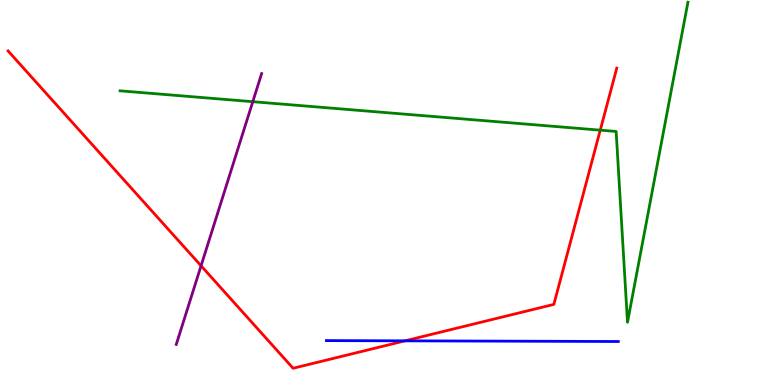[{'lines': ['blue', 'red'], 'intersections': [{'x': 5.23, 'y': 1.15}]}, {'lines': ['green', 'red'], 'intersections': [{'x': 7.75, 'y': 6.62}]}, {'lines': ['purple', 'red'], 'intersections': [{'x': 2.59, 'y': 3.1}]}, {'lines': ['blue', 'green'], 'intersections': []}, {'lines': ['blue', 'purple'], 'intersections': []}, {'lines': ['green', 'purple'], 'intersections': [{'x': 3.26, 'y': 7.36}]}]